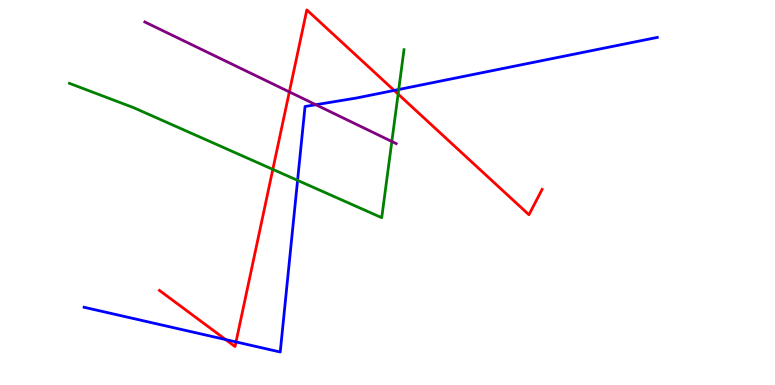[{'lines': ['blue', 'red'], 'intersections': [{'x': 2.91, 'y': 1.18}, {'x': 3.05, 'y': 1.12}, {'x': 5.09, 'y': 7.65}]}, {'lines': ['green', 'red'], 'intersections': [{'x': 3.52, 'y': 5.6}, {'x': 5.14, 'y': 7.56}]}, {'lines': ['purple', 'red'], 'intersections': [{'x': 3.73, 'y': 7.61}]}, {'lines': ['blue', 'green'], 'intersections': [{'x': 3.84, 'y': 5.32}, {'x': 5.14, 'y': 7.68}]}, {'lines': ['blue', 'purple'], 'intersections': [{'x': 4.08, 'y': 7.28}]}, {'lines': ['green', 'purple'], 'intersections': [{'x': 5.06, 'y': 6.32}]}]